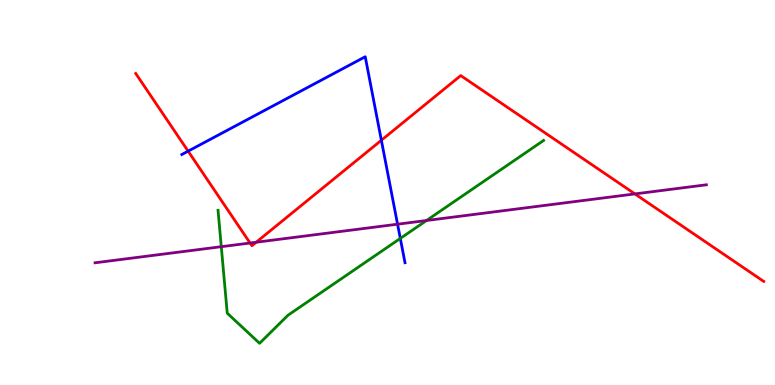[{'lines': ['blue', 'red'], 'intersections': [{'x': 2.43, 'y': 6.07}, {'x': 4.92, 'y': 6.36}]}, {'lines': ['green', 'red'], 'intersections': []}, {'lines': ['purple', 'red'], 'intersections': [{'x': 3.23, 'y': 3.69}, {'x': 3.31, 'y': 3.71}, {'x': 8.19, 'y': 4.96}]}, {'lines': ['blue', 'green'], 'intersections': [{'x': 5.17, 'y': 3.81}]}, {'lines': ['blue', 'purple'], 'intersections': [{'x': 5.13, 'y': 4.18}]}, {'lines': ['green', 'purple'], 'intersections': [{'x': 2.86, 'y': 3.59}, {'x': 5.5, 'y': 4.27}]}]